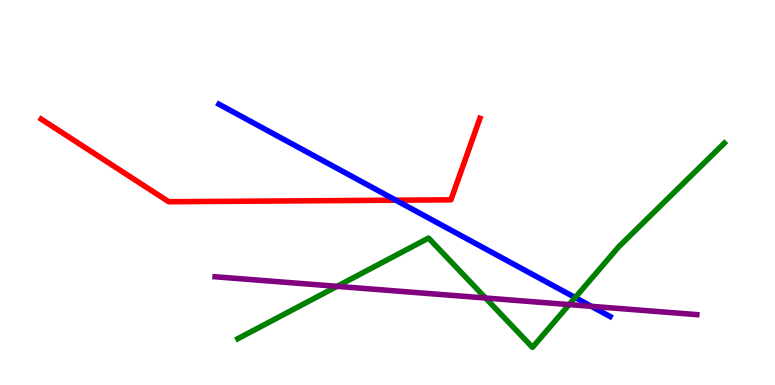[{'lines': ['blue', 'red'], 'intersections': [{'x': 5.11, 'y': 4.8}]}, {'lines': ['green', 'red'], 'intersections': []}, {'lines': ['purple', 'red'], 'intersections': []}, {'lines': ['blue', 'green'], 'intersections': [{'x': 7.42, 'y': 2.27}]}, {'lines': ['blue', 'purple'], 'intersections': [{'x': 7.63, 'y': 2.04}]}, {'lines': ['green', 'purple'], 'intersections': [{'x': 4.35, 'y': 2.56}, {'x': 6.27, 'y': 2.26}, {'x': 7.34, 'y': 2.09}]}]